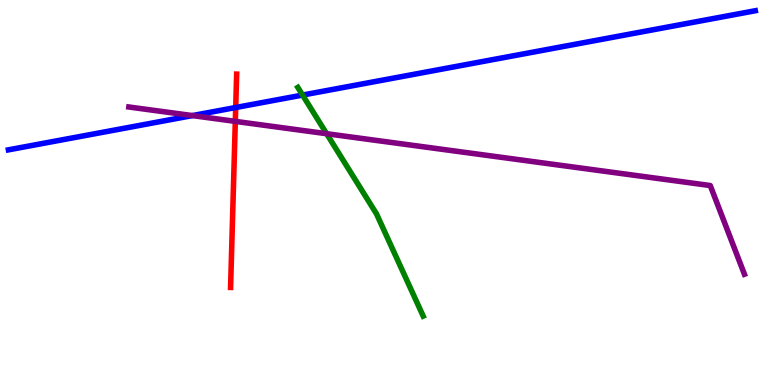[{'lines': ['blue', 'red'], 'intersections': [{'x': 3.04, 'y': 7.21}]}, {'lines': ['green', 'red'], 'intersections': []}, {'lines': ['purple', 'red'], 'intersections': [{'x': 3.04, 'y': 6.85}]}, {'lines': ['blue', 'green'], 'intersections': [{'x': 3.9, 'y': 7.53}]}, {'lines': ['blue', 'purple'], 'intersections': [{'x': 2.48, 'y': 7.0}]}, {'lines': ['green', 'purple'], 'intersections': [{'x': 4.21, 'y': 6.53}]}]